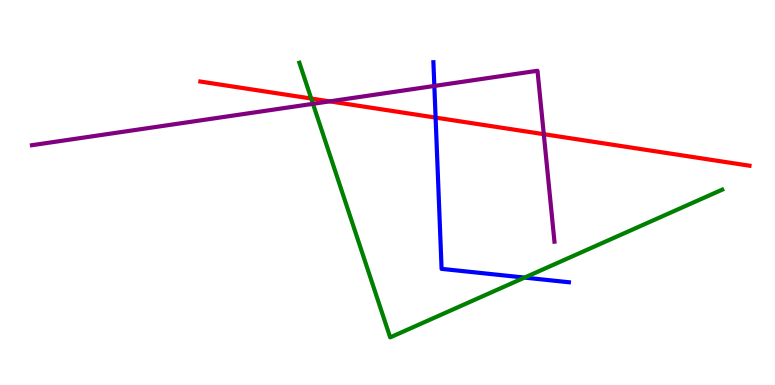[{'lines': ['blue', 'red'], 'intersections': [{'x': 5.62, 'y': 6.95}]}, {'lines': ['green', 'red'], 'intersections': [{'x': 4.02, 'y': 7.44}]}, {'lines': ['purple', 'red'], 'intersections': [{'x': 4.25, 'y': 7.37}, {'x': 7.02, 'y': 6.51}]}, {'lines': ['blue', 'green'], 'intersections': [{'x': 6.77, 'y': 2.79}]}, {'lines': ['blue', 'purple'], 'intersections': [{'x': 5.6, 'y': 7.77}]}, {'lines': ['green', 'purple'], 'intersections': [{'x': 4.04, 'y': 7.3}]}]